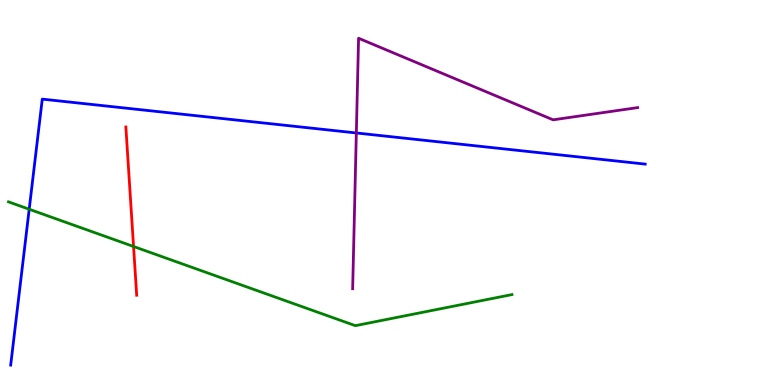[{'lines': ['blue', 'red'], 'intersections': []}, {'lines': ['green', 'red'], 'intersections': [{'x': 1.72, 'y': 3.6}]}, {'lines': ['purple', 'red'], 'intersections': []}, {'lines': ['blue', 'green'], 'intersections': [{'x': 0.377, 'y': 4.57}]}, {'lines': ['blue', 'purple'], 'intersections': [{'x': 4.6, 'y': 6.55}]}, {'lines': ['green', 'purple'], 'intersections': []}]